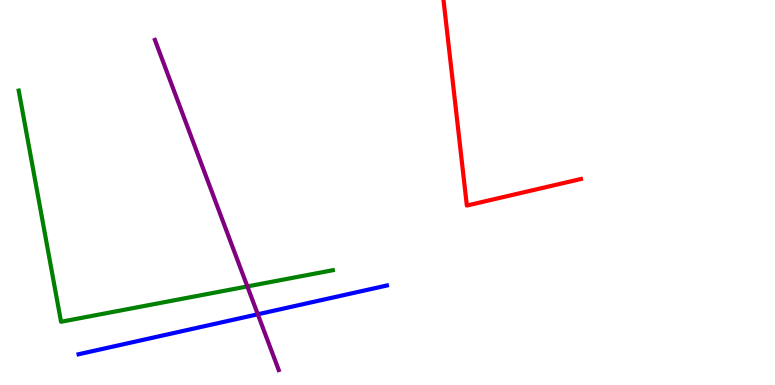[{'lines': ['blue', 'red'], 'intersections': []}, {'lines': ['green', 'red'], 'intersections': []}, {'lines': ['purple', 'red'], 'intersections': []}, {'lines': ['blue', 'green'], 'intersections': []}, {'lines': ['blue', 'purple'], 'intersections': [{'x': 3.33, 'y': 1.84}]}, {'lines': ['green', 'purple'], 'intersections': [{'x': 3.19, 'y': 2.56}]}]